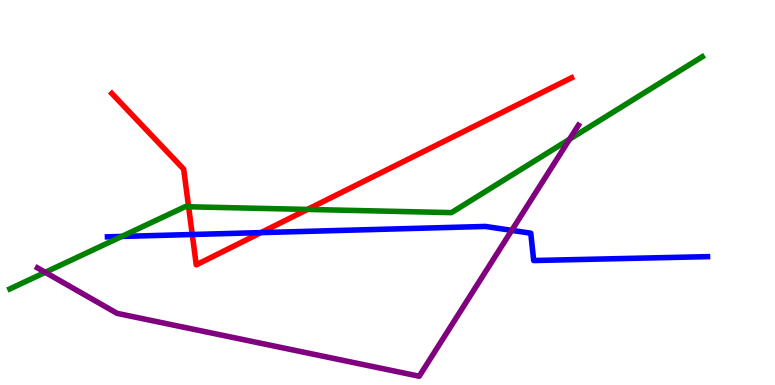[{'lines': ['blue', 'red'], 'intersections': [{'x': 2.48, 'y': 3.91}, {'x': 3.37, 'y': 3.96}]}, {'lines': ['green', 'red'], 'intersections': [{'x': 2.43, 'y': 4.63}, {'x': 3.97, 'y': 4.56}]}, {'lines': ['purple', 'red'], 'intersections': []}, {'lines': ['blue', 'green'], 'intersections': [{'x': 1.57, 'y': 3.86}]}, {'lines': ['blue', 'purple'], 'intersections': [{'x': 6.6, 'y': 4.02}]}, {'lines': ['green', 'purple'], 'intersections': [{'x': 0.584, 'y': 2.93}, {'x': 7.35, 'y': 6.38}]}]